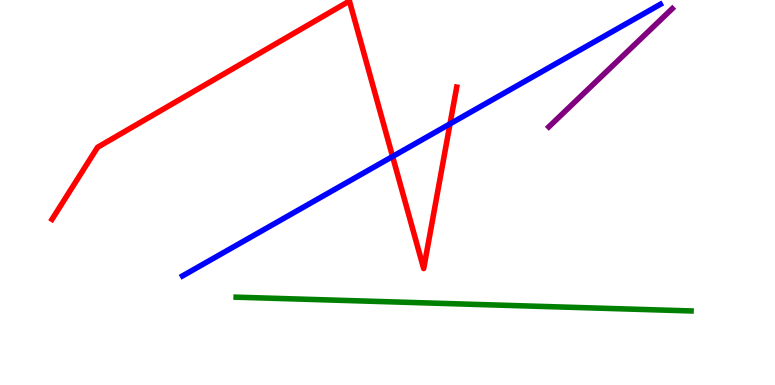[{'lines': ['blue', 'red'], 'intersections': [{'x': 5.07, 'y': 5.93}, {'x': 5.81, 'y': 6.78}]}, {'lines': ['green', 'red'], 'intersections': []}, {'lines': ['purple', 'red'], 'intersections': []}, {'lines': ['blue', 'green'], 'intersections': []}, {'lines': ['blue', 'purple'], 'intersections': []}, {'lines': ['green', 'purple'], 'intersections': []}]